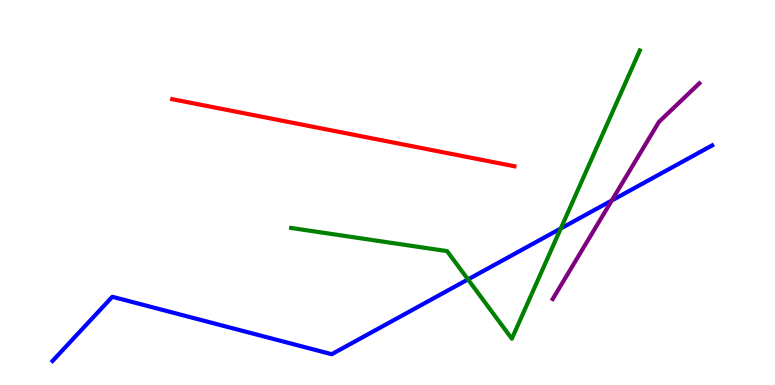[{'lines': ['blue', 'red'], 'intersections': []}, {'lines': ['green', 'red'], 'intersections': []}, {'lines': ['purple', 'red'], 'intersections': []}, {'lines': ['blue', 'green'], 'intersections': [{'x': 6.04, 'y': 2.74}, {'x': 7.24, 'y': 4.07}]}, {'lines': ['blue', 'purple'], 'intersections': [{'x': 7.89, 'y': 4.79}]}, {'lines': ['green', 'purple'], 'intersections': []}]